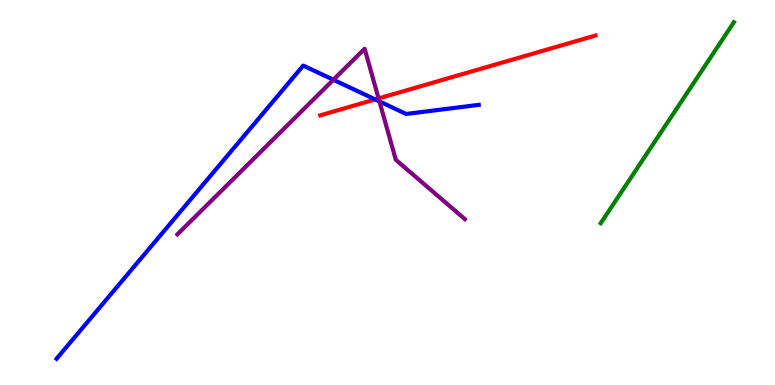[{'lines': ['blue', 'red'], 'intersections': [{'x': 4.84, 'y': 7.42}]}, {'lines': ['green', 'red'], 'intersections': []}, {'lines': ['purple', 'red'], 'intersections': [{'x': 4.88, 'y': 7.44}]}, {'lines': ['blue', 'green'], 'intersections': []}, {'lines': ['blue', 'purple'], 'intersections': [{'x': 4.3, 'y': 7.93}, {'x': 4.9, 'y': 7.37}]}, {'lines': ['green', 'purple'], 'intersections': []}]